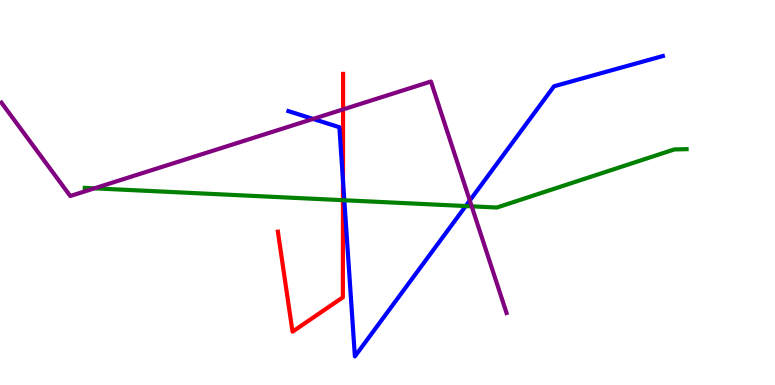[{'lines': ['blue', 'red'], 'intersections': [{'x': 4.43, 'y': 5.31}]}, {'lines': ['green', 'red'], 'intersections': [{'x': 4.43, 'y': 4.8}]}, {'lines': ['purple', 'red'], 'intersections': [{'x': 4.43, 'y': 7.16}]}, {'lines': ['blue', 'green'], 'intersections': [{'x': 4.44, 'y': 4.8}, {'x': 6.01, 'y': 4.65}]}, {'lines': ['blue', 'purple'], 'intersections': [{'x': 4.04, 'y': 6.91}, {'x': 6.06, 'y': 4.79}]}, {'lines': ['green', 'purple'], 'intersections': [{'x': 1.22, 'y': 5.11}, {'x': 6.09, 'y': 4.64}]}]